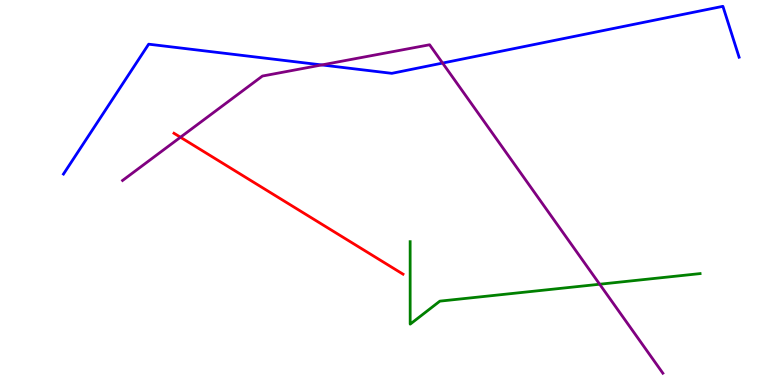[{'lines': ['blue', 'red'], 'intersections': []}, {'lines': ['green', 'red'], 'intersections': []}, {'lines': ['purple', 'red'], 'intersections': [{'x': 2.33, 'y': 6.44}]}, {'lines': ['blue', 'green'], 'intersections': []}, {'lines': ['blue', 'purple'], 'intersections': [{'x': 4.15, 'y': 8.31}, {'x': 5.71, 'y': 8.36}]}, {'lines': ['green', 'purple'], 'intersections': [{'x': 7.74, 'y': 2.62}]}]